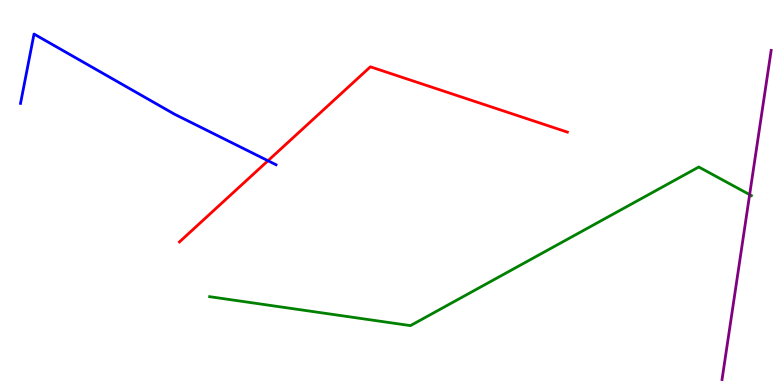[{'lines': ['blue', 'red'], 'intersections': [{'x': 3.46, 'y': 5.83}]}, {'lines': ['green', 'red'], 'intersections': []}, {'lines': ['purple', 'red'], 'intersections': []}, {'lines': ['blue', 'green'], 'intersections': []}, {'lines': ['blue', 'purple'], 'intersections': []}, {'lines': ['green', 'purple'], 'intersections': [{'x': 9.67, 'y': 4.94}]}]